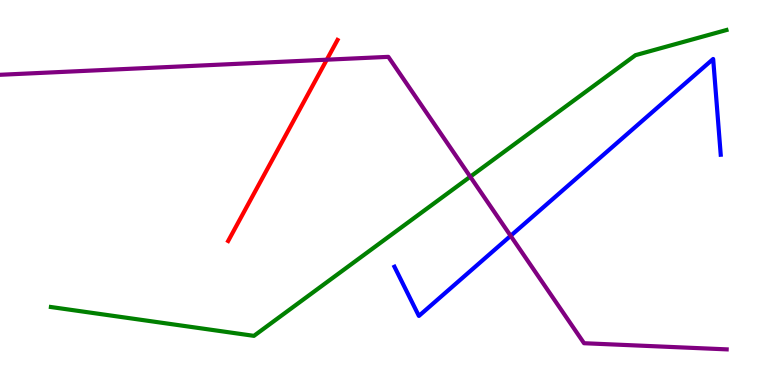[{'lines': ['blue', 'red'], 'intersections': []}, {'lines': ['green', 'red'], 'intersections': []}, {'lines': ['purple', 'red'], 'intersections': [{'x': 4.22, 'y': 8.45}]}, {'lines': ['blue', 'green'], 'intersections': []}, {'lines': ['blue', 'purple'], 'intersections': [{'x': 6.59, 'y': 3.87}]}, {'lines': ['green', 'purple'], 'intersections': [{'x': 6.07, 'y': 5.41}]}]